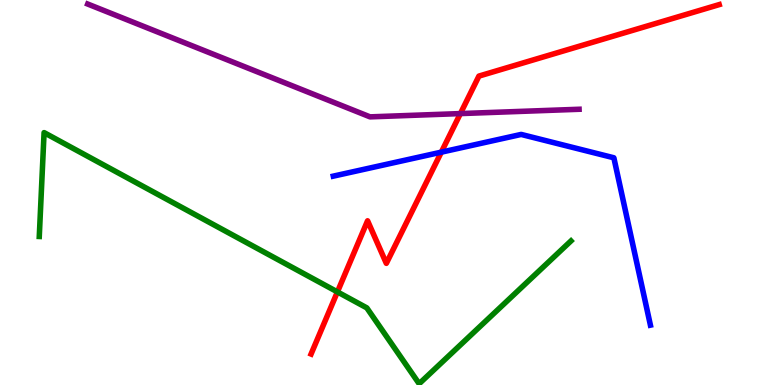[{'lines': ['blue', 'red'], 'intersections': [{'x': 5.69, 'y': 6.05}]}, {'lines': ['green', 'red'], 'intersections': [{'x': 4.35, 'y': 2.42}]}, {'lines': ['purple', 'red'], 'intersections': [{'x': 5.94, 'y': 7.05}]}, {'lines': ['blue', 'green'], 'intersections': []}, {'lines': ['blue', 'purple'], 'intersections': []}, {'lines': ['green', 'purple'], 'intersections': []}]